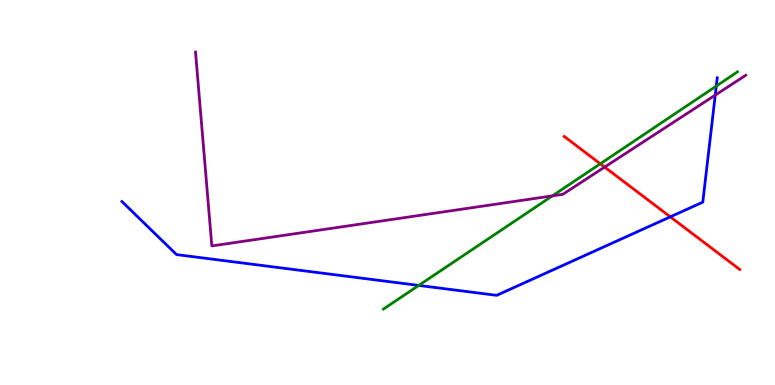[{'lines': ['blue', 'red'], 'intersections': [{'x': 8.65, 'y': 4.37}]}, {'lines': ['green', 'red'], 'intersections': [{'x': 7.75, 'y': 5.75}]}, {'lines': ['purple', 'red'], 'intersections': [{'x': 7.8, 'y': 5.66}]}, {'lines': ['blue', 'green'], 'intersections': [{'x': 5.4, 'y': 2.59}, {'x': 9.24, 'y': 7.76}]}, {'lines': ['blue', 'purple'], 'intersections': [{'x': 9.23, 'y': 7.53}]}, {'lines': ['green', 'purple'], 'intersections': [{'x': 7.13, 'y': 4.91}]}]